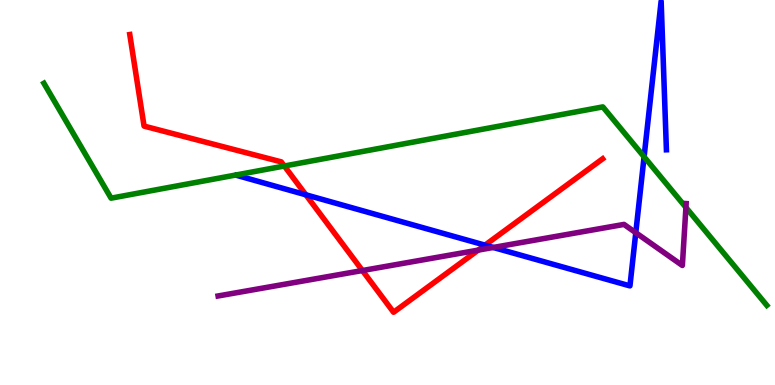[{'lines': ['blue', 'red'], 'intersections': [{'x': 3.95, 'y': 4.94}, {'x': 6.26, 'y': 3.63}]}, {'lines': ['green', 'red'], 'intersections': [{'x': 3.67, 'y': 5.69}]}, {'lines': ['purple', 'red'], 'intersections': [{'x': 4.68, 'y': 2.97}, {'x': 6.17, 'y': 3.5}]}, {'lines': ['blue', 'green'], 'intersections': [{'x': 8.31, 'y': 5.93}]}, {'lines': ['blue', 'purple'], 'intersections': [{'x': 6.36, 'y': 3.57}, {'x': 8.2, 'y': 3.96}]}, {'lines': ['green', 'purple'], 'intersections': [{'x': 8.85, 'y': 4.61}]}]